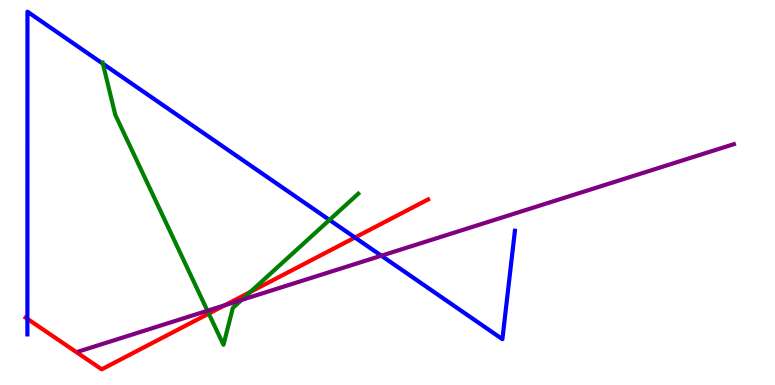[{'lines': ['blue', 'red'], 'intersections': [{'x': 0.353, 'y': 1.72}, {'x': 4.58, 'y': 3.83}]}, {'lines': ['green', 'red'], 'intersections': [{'x': 2.69, 'y': 1.85}, {'x': 3.23, 'y': 2.42}]}, {'lines': ['purple', 'red'], 'intersections': [{'x': 2.9, 'y': 2.07}]}, {'lines': ['blue', 'green'], 'intersections': [{'x': 1.33, 'y': 8.34}, {'x': 4.25, 'y': 4.29}]}, {'lines': ['blue', 'purple'], 'intersections': [{'x': 4.92, 'y': 3.36}]}, {'lines': ['green', 'purple'], 'intersections': [{'x': 2.68, 'y': 1.93}, {'x': 3.12, 'y': 2.21}]}]